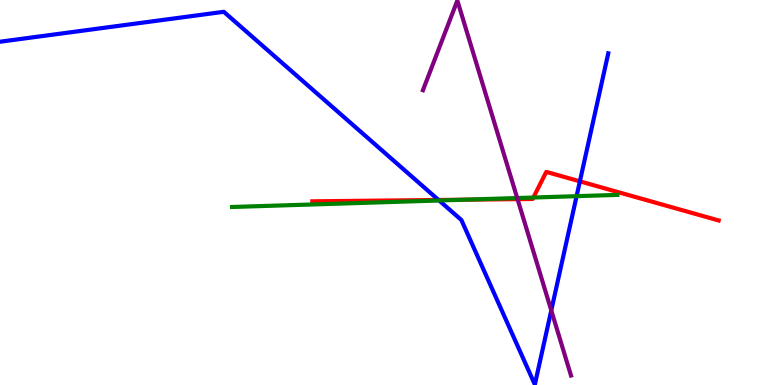[{'lines': ['blue', 'red'], 'intersections': [{'x': 5.66, 'y': 4.81}, {'x': 7.48, 'y': 5.29}]}, {'lines': ['green', 'red'], 'intersections': [{'x': 5.99, 'y': 4.81}, {'x': 6.88, 'y': 4.87}]}, {'lines': ['purple', 'red'], 'intersections': [{'x': 6.68, 'y': 4.83}]}, {'lines': ['blue', 'green'], 'intersections': [{'x': 5.67, 'y': 4.79}, {'x': 7.44, 'y': 4.9}]}, {'lines': ['blue', 'purple'], 'intersections': [{'x': 7.11, 'y': 1.94}]}, {'lines': ['green', 'purple'], 'intersections': [{'x': 6.67, 'y': 4.86}]}]